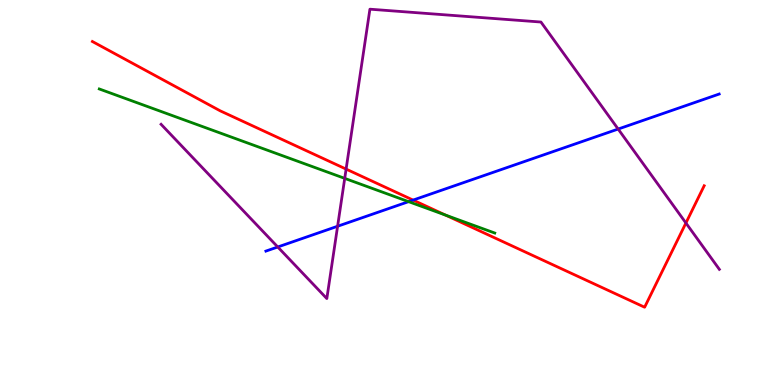[{'lines': ['blue', 'red'], 'intersections': [{'x': 5.33, 'y': 4.8}]}, {'lines': ['green', 'red'], 'intersections': [{'x': 5.75, 'y': 4.41}]}, {'lines': ['purple', 'red'], 'intersections': [{'x': 4.47, 'y': 5.61}, {'x': 8.85, 'y': 4.21}]}, {'lines': ['blue', 'green'], 'intersections': [{'x': 5.27, 'y': 4.76}]}, {'lines': ['blue', 'purple'], 'intersections': [{'x': 3.58, 'y': 3.58}, {'x': 4.36, 'y': 4.12}, {'x': 7.98, 'y': 6.65}]}, {'lines': ['green', 'purple'], 'intersections': [{'x': 4.45, 'y': 5.37}]}]